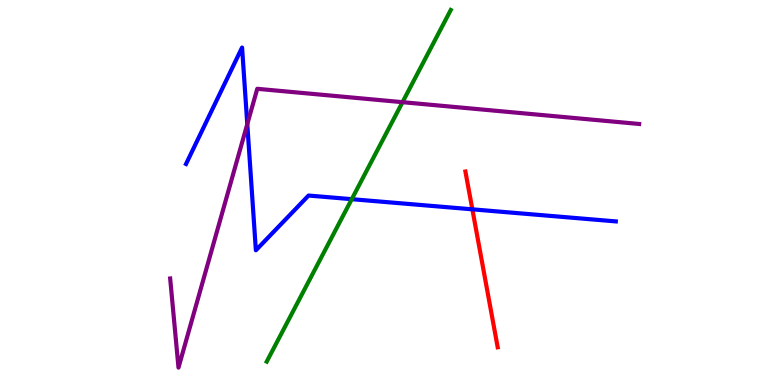[{'lines': ['blue', 'red'], 'intersections': [{'x': 6.09, 'y': 4.56}]}, {'lines': ['green', 'red'], 'intersections': []}, {'lines': ['purple', 'red'], 'intersections': []}, {'lines': ['blue', 'green'], 'intersections': [{'x': 4.54, 'y': 4.83}]}, {'lines': ['blue', 'purple'], 'intersections': [{'x': 3.19, 'y': 6.78}]}, {'lines': ['green', 'purple'], 'intersections': [{'x': 5.19, 'y': 7.35}]}]